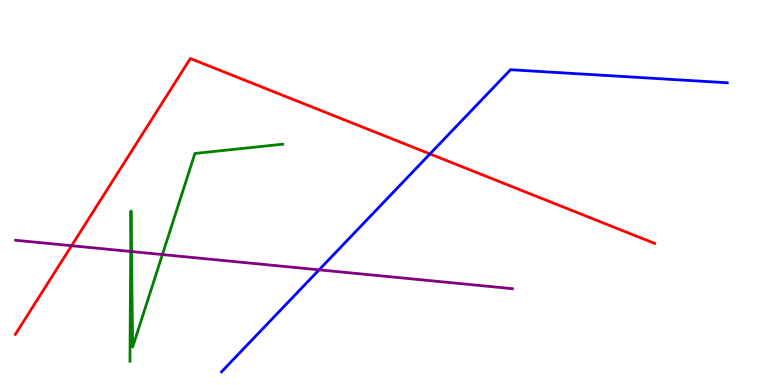[{'lines': ['blue', 'red'], 'intersections': [{'x': 5.55, 'y': 6.0}]}, {'lines': ['green', 'red'], 'intersections': []}, {'lines': ['purple', 'red'], 'intersections': [{'x': 0.924, 'y': 3.62}]}, {'lines': ['blue', 'green'], 'intersections': []}, {'lines': ['blue', 'purple'], 'intersections': [{'x': 4.12, 'y': 2.99}]}, {'lines': ['green', 'purple'], 'intersections': [{'x': 1.69, 'y': 3.47}, {'x': 1.7, 'y': 3.47}, {'x': 2.1, 'y': 3.39}]}]